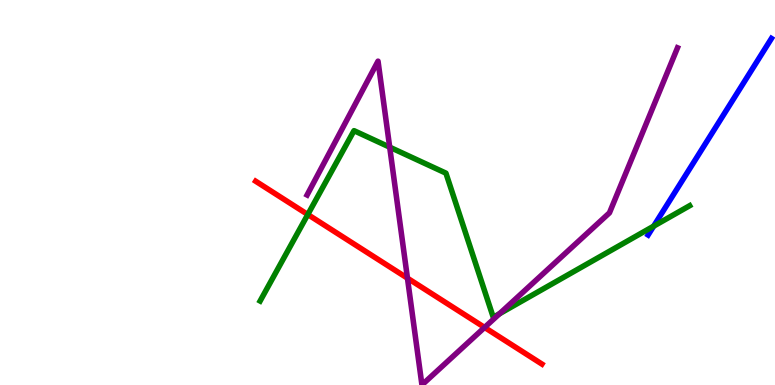[{'lines': ['blue', 'red'], 'intersections': []}, {'lines': ['green', 'red'], 'intersections': [{'x': 3.97, 'y': 4.43}]}, {'lines': ['purple', 'red'], 'intersections': [{'x': 5.26, 'y': 2.77}, {'x': 6.25, 'y': 1.5}]}, {'lines': ['blue', 'green'], 'intersections': [{'x': 8.43, 'y': 4.13}]}, {'lines': ['blue', 'purple'], 'intersections': []}, {'lines': ['green', 'purple'], 'intersections': [{'x': 5.03, 'y': 6.18}, {'x': 6.44, 'y': 1.85}]}]